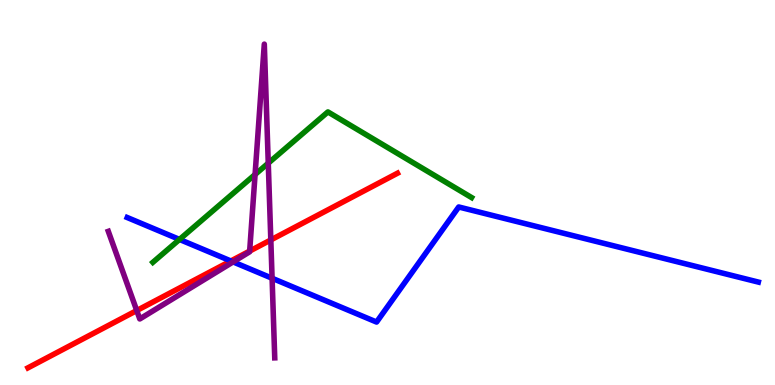[{'lines': ['blue', 'red'], 'intersections': [{'x': 2.98, 'y': 3.22}]}, {'lines': ['green', 'red'], 'intersections': []}, {'lines': ['purple', 'red'], 'intersections': [{'x': 1.76, 'y': 1.93}, {'x': 3.22, 'y': 3.48}, {'x': 3.49, 'y': 3.77}]}, {'lines': ['blue', 'green'], 'intersections': [{'x': 2.32, 'y': 3.78}]}, {'lines': ['blue', 'purple'], 'intersections': [{'x': 3.01, 'y': 3.2}, {'x': 3.51, 'y': 2.77}]}, {'lines': ['green', 'purple'], 'intersections': [{'x': 3.29, 'y': 5.47}, {'x': 3.46, 'y': 5.76}]}]